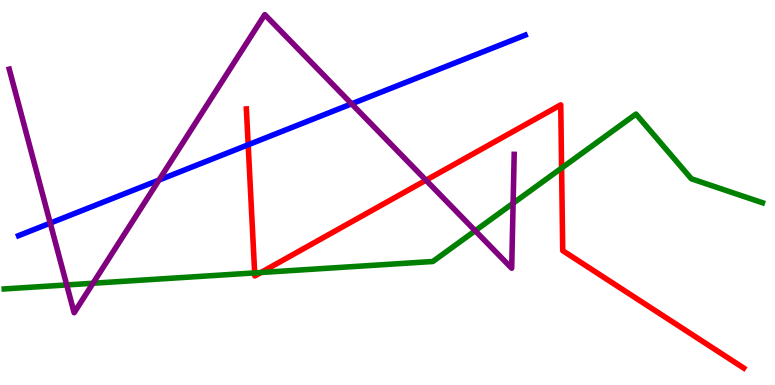[{'lines': ['blue', 'red'], 'intersections': [{'x': 3.2, 'y': 6.24}]}, {'lines': ['green', 'red'], 'intersections': [{'x': 3.29, 'y': 2.91}, {'x': 3.37, 'y': 2.92}, {'x': 7.25, 'y': 5.64}]}, {'lines': ['purple', 'red'], 'intersections': [{'x': 5.5, 'y': 5.32}]}, {'lines': ['blue', 'green'], 'intersections': []}, {'lines': ['blue', 'purple'], 'intersections': [{'x': 0.648, 'y': 4.2}, {'x': 2.05, 'y': 5.32}, {'x': 4.54, 'y': 7.3}]}, {'lines': ['green', 'purple'], 'intersections': [{'x': 0.861, 'y': 2.6}, {'x': 1.2, 'y': 2.64}, {'x': 6.13, 'y': 4.01}, {'x': 6.62, 'y': 4.72}]}]